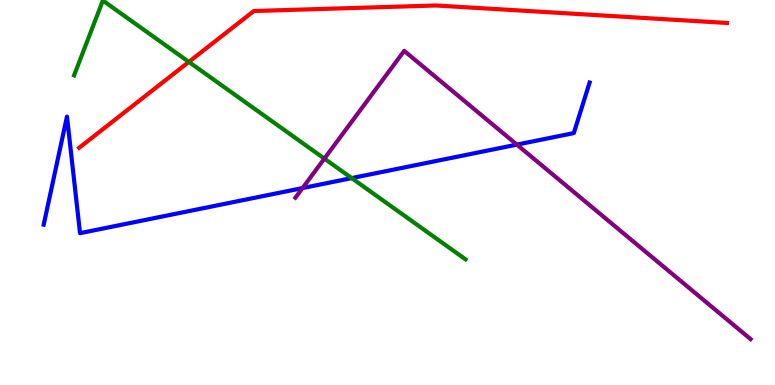[{'lines': ['blue', 'red'], 'intersections': []}, {'lines': ['green', 'red'], 'intersections': [{'x': 2.44, 'y': 8.39}]}, {'lines': ['purple', 'red'], 'intersections': []}, {'lines': ['blue', 'green'], 'intersections': [{'x': 4.54, 'y': 5.37}]}, {'lines': ['blue', 'purple'], 'intersections': [{'x': 3.9, 'y': 5.11}, {'x': 6.67, 'y': 6.24}]}, {'lines': ['green', 'purple'], 'intersections': [{'x': 4.19, 'y': 5.88}]}]